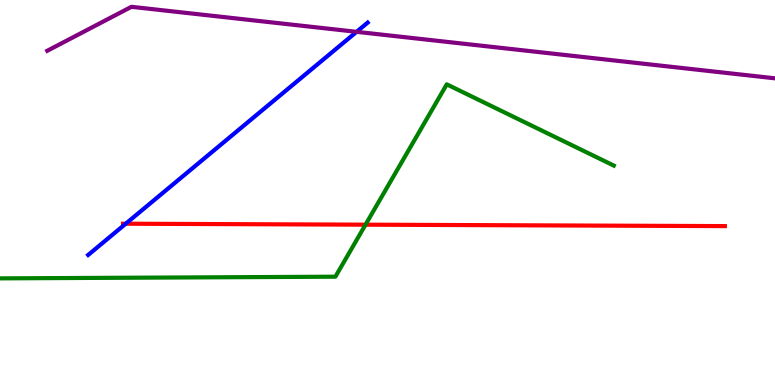[{'lines': ['blue', 'red'], 'intersections': [{'x': 1.62, 'y': 4.19}]}, {'lines': ['green', 'red'], 'intersections': [{'x': 4.72, 'y': 4.16}]}, {'lines': ['purple', 'red'], 'intersections': []}, {'lines': ['blue', 'green'], 'intersections': []}, {'lines': ['blue', 'purple'], 'intersections': [{'x': 4.6, 'y': 9.17}]}, {'lines': ['green', 'purple'], 'intersections': []}]